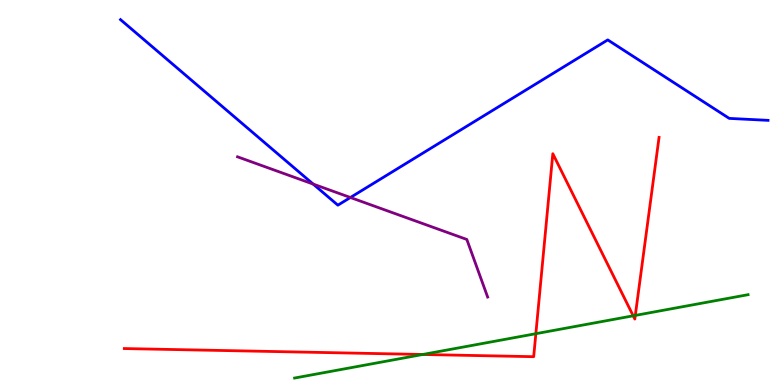[{'lines': ['blue', 'red'], 'intersections': []}, {'lines': ['green', 'red'], 'intersections': [{'x': 5.45, 'y': 0.793}, {'x': 6.91, 'y': 1.33}, {'x': 8.17, 'y': 1.8}, {'x': 8.2, 'y': 1.81}]}, {'lines': ['purple', 'red'], 'intersections': []}, {'lines': ['blue', 'green'], 'intersections': []}, {'lines': ['blue', 'purple'], 'intersections': [{'x': 4.04, 'y': 5.22}, {'x': 4.52, 'y': 4.87}]}, {'lines': ['green', 'purple'], 'intersections': []}]